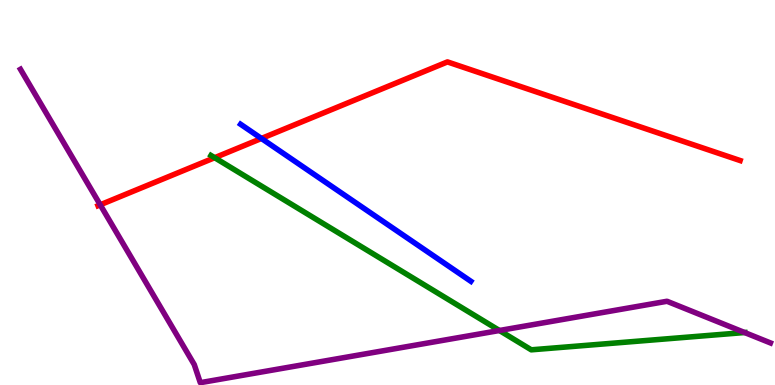[{'lines': ['blue', 'red'], 'intersections': [{'x': 3.37, 'y': 6.4}]}, {'lines': ['green', 'red'], 'intersections': [{'x': 2.77, 'y': 5.9}]}, {'lines': ['purple', 'red'], 'intersections': [{'x': 1.29, 'y': 4.68}]}, {'lines': ['blue', 'green'], 'intersections': []}, {'lines': ['blue', 'purple'], 'intersections': []}, {'lines': ['green', 'purple'], 'intersections': [{'x': 6.44, 'y': 1.42}, {'x': 9.61, 'y': 1.36}]}]